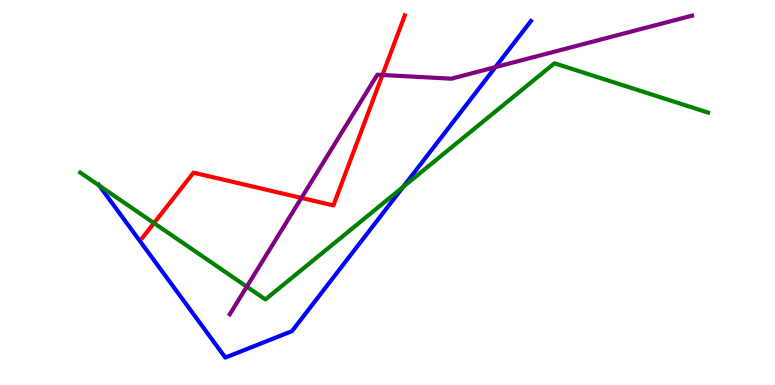[{'lines': ['blue', 'red'], 'intersections': []}, {'lines': ['green', 'red'], 'intersections': [{'x': 1.99, 'y': 4.21}]}, {'lines': ['purple', 'red'], 'intersections': [{'x': 3.89, 'y': 4.86}, {'x': 4.93, 'y': 8.05}]}, {'lines': ['blue', 'green'], 'intersections': [{'x': 1.28, 'y': 5.18}, {'x': 5.2, 'y': 5.14}]}, {'lines': ['blue', 'purple'], 'intersections': [{'x': 6.39, 'y': 8.26}]}, {'lines': ['green', 'purple'], 'intersections': [{'x': 3.18, 'y': 2.55}]}]